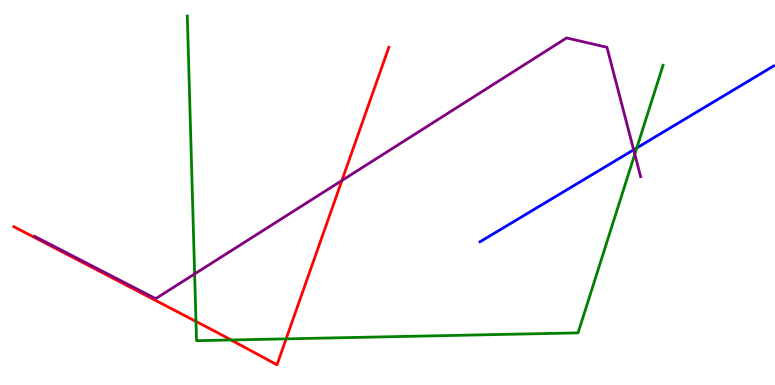[{'lines': ['blue', 'red'], 'intersections': []}, {'lines': ['green', 'red'], 'intersections': [{'x': 2.53, 'y': 1.65}, {'x': 2.98, 'y': 1.17}, {'x': 3.69, 'y': 1.2}]}, {'lines': ['purple', 'red'], 'intersections': [{'x': 4.41, 'y': 5.31}]}, {'lines': ['blue', 'green'], 'intersections': [{'x': 8.22, 'y': 6.16}]}, {'lines': ['blue', 'purple'], 'intersections': [{'x': 8.18, 'y': 6.11}]}, {'lines': ['green', 'purple'], 'intersections': [{'x': 2.51, 'y': 2.88}, {'x': 8.19, 'y': 5.99}]}]